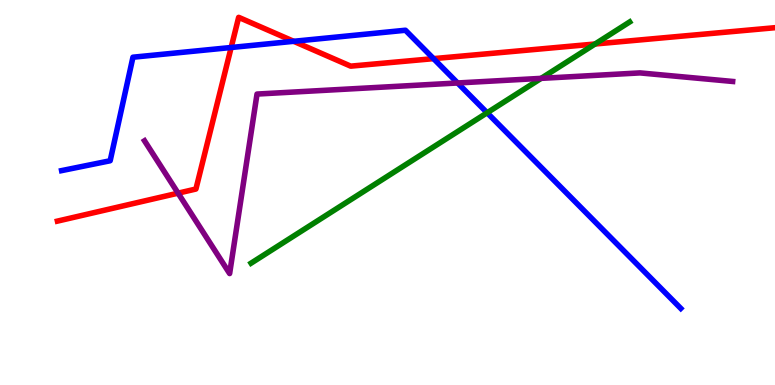[{'lines': ['blue', 'red'], 'intersections': [{'x': 2.98, 'y': 8.77}, {'x': 3.79, 'y': 8.93}, {'x': 5.59, 'y': 8.48}]}, {'lines': ['green', 'red'], 'intersections': [{'x': 7.68, 'y': 8.86}]}, {'lines': ['purple', 'red'], 'intersections': [{'x': 2.3, 'y': 4.98}]}, {'lines': ['blue', 'green'], 'intersections': [{'x': 6.29, 'y': 7.07}]}, {'lines': ['blue', 'purple'], 'intersections': [{'x': 5.9, 'y': 7.84}]}, {'lines': ['green', 'purple'], 'intersections': [{'x': 6.98, 'y': 7.96}]}]